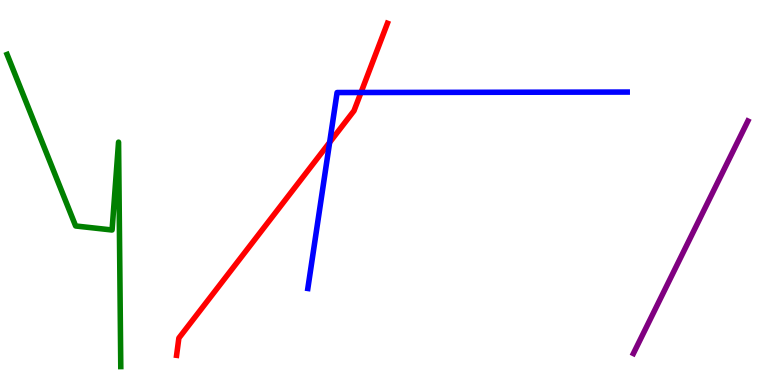[{'lines': ['blue', 'red'], 'intersections': [{'x': 4.25, 'y': 6.3}, {'x': 4.66, 'y': 7.6}]}, {'lines': ['green', 'red'], 'intersections': []}, {'lines': ['purple', 'red'], 'intersections': []}, {'lines': ['blue', 'green'], 'intersections': []}, {'lines': ['blue', 'purple'], 'intersections': []}, {'lines': ['green', 'purple'], 'intersections': []}]